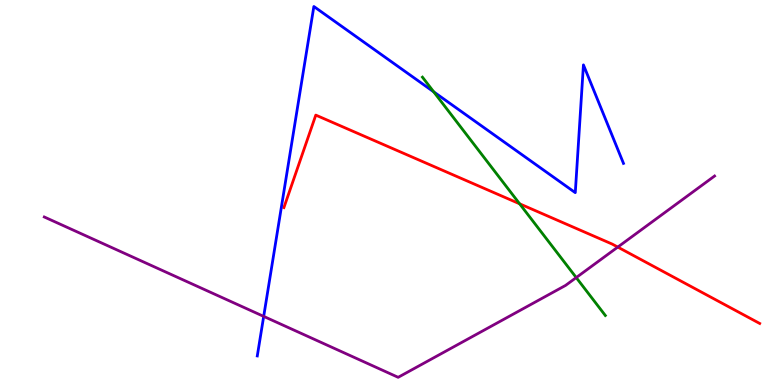[{'lines': ['blue', 'red'], 'intersections': []}, {'lines': ['green', 'red'], 'intersections': [{'x': 6.7, 'y': 4.71}]}, {'lines': ['purple', 'red'], 'intersections': [{'x': 7.97, 'y': 3.58}]}, {'lines': ['blue', 'green'], 'intersections': [{'x': 5.6, 'y': 7.61}]}, {'lines': ['blue', 'purple'], 'intersections': [{'x': 3.4, 'y': 1.78}]}, {'lines': ['green', 'purple'], 'intersections': [{'x': 7.44, 'y': 2.79}]}]